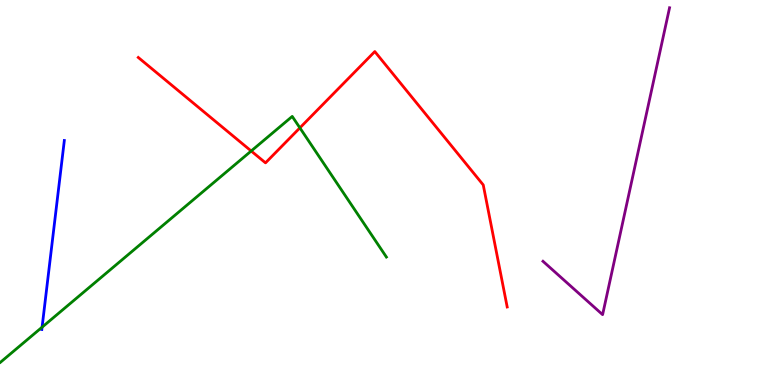[{'lines': ['blue', 'red'], 'intersections': []}, {'lines': ['green', 'red'], 'intersections': [{'x': 3.24, 'y': 6.08}, {'x': 3.87, 'y': 6.68}]}, {'lines': ['purple', 'red'], 'intersections': []}, {'lines': ['blue', 'green'], 'intersections': [{'x': 0.543, 'y': 1.5}]}, {'lines': ['blue', 'purple'], 'intersections': []}, {'lines': ['green', 'purple'], 'intersections': []}]